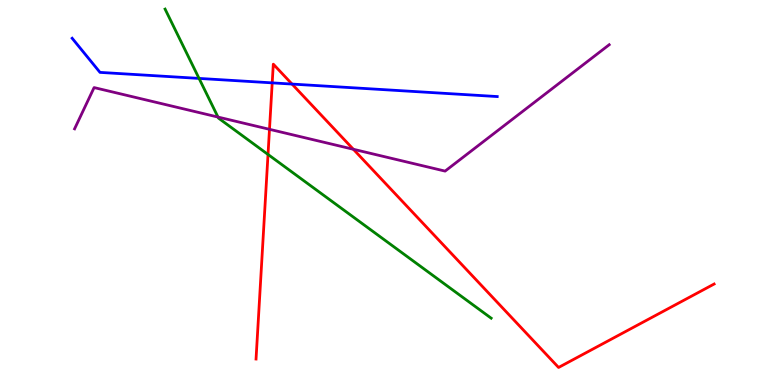[{'lines': ['blue', 'red'], 'intersections': [{'x': 3.51, 'y': 7.85}, {'x': 3.77, 'y': 7.82}]}, {'lines': ['green', 'red'], 'intersections': [{'x': 3.46, 'y': 5.99}]}, {'lines': ['purple', 'red'], 'intersections': [{'x': 3.48, 'y': 6.64}, {'x': 4.56, 'y': 6.12}]}, {'lines': ['blue', 'green'], 'intersections': [{'x': 2.57, 'y': 7.96}]}, {'lines': ['blue', 'purple'], 'intersections': []}, {'lines': ['green', 'purple'], 'intersections': [{'x': 2.81, 'y': 6.96}]}]